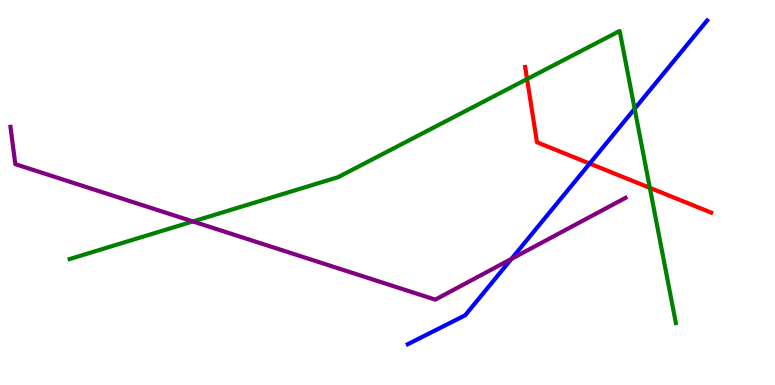[{'lines': ['blue', 'red'], 'intersections': [{'x': 7.61, 'y': 5.75}]}, {'lines': ['green', 'red'], 'intersections': [{'x': 6.8, 'y': 7.95}, {'x': 8.39, 'y': 5.12}]}, {'lines': ['purple', 'red'], 'intersections': []}, {'lines': ['blue', 'green'], 'intersections': [{'x': 8.19, 'y': 7.17}]}, {'lines': ['blue', 'purple'], 'intersections': [{'x': 6.6, 'y': 3.28}]}, {'lines': ['green', 'purple'], 'intersections': [{'x': 2.49, 'y': 4.25}]}]